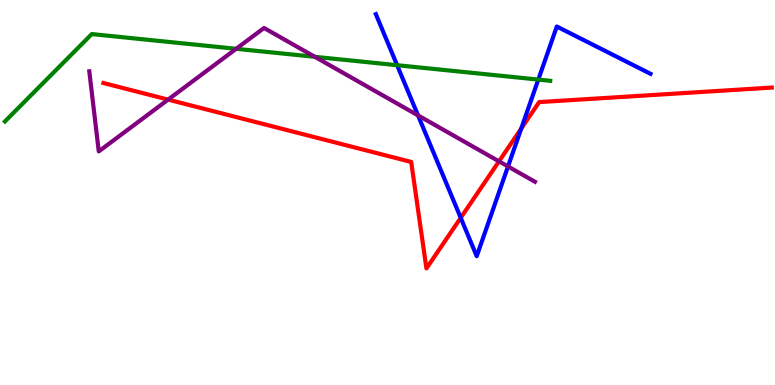[{'lines': ['blue', 'red'], 'intersections': [{'x': 5.94, 'y': 4.34}, {'x': 6.73, 'y': 6.66}]}, {'lines': ['green', 'red'], 'intersections': []}, {'lines': ['purple', 'red'], 'intersections': [{'x': 2.17, 'y': 7.41}, {'x': 6.44, 'y': 5.81}]}, {'lines': ['blue', 'green'], 'intersections': [{'x': 5.12, 'y': 8.31}, {'x': 6.95, 'y': 7.93}]}, {'lines': ['blue', 'purple'], 'intersections': [{'x': 5.39, 'y': 7.0}, {'x': 6.55, 'y': 5.68}]}, {'lines': ['green', 'purple'], 'intersections': [{'x': 3.05, 'y': 8.73}, {'x': 4.06, 'y': 8.52}]}]